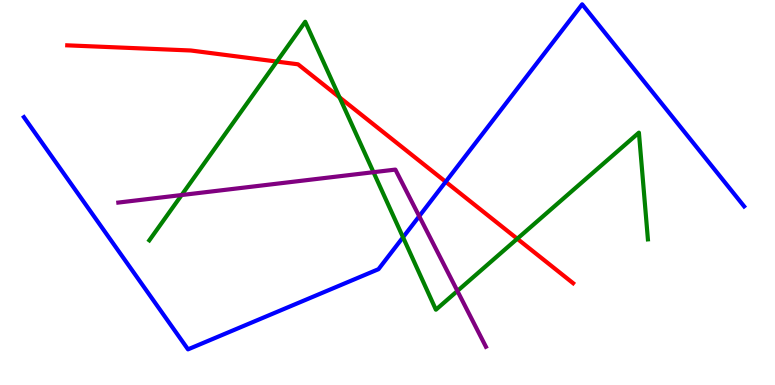[{'lines': ['blue', 'red'], 'intersections': [{'x': 5.75, 'y': 5.28}]}, {'lines': ['green', 'red'], 'intersections': [{'x': 3.57, 'y': 8.4}, {'x': 4.38, 'y': 7.47}, {'x': 6.67, 'y': 3.8}]}, {'lines': ['purple', 'red'], 'intersections': []}, {'lines': ['blue', 'green'], 'intersections': [{'x': 5.2, 'y': 3.84}]}, {'lines': ['blue', 'purple'], 'intersections': [{'x': 5.41, 'y': 4.38}]}, {'lines': ['green', 'purple'], 'intersections': [{'x': 2.34, 'y': 4.93}, {'x': 4.82, 'y': 5.53}, {'x': 5.9, 'y': 2.44}]}]